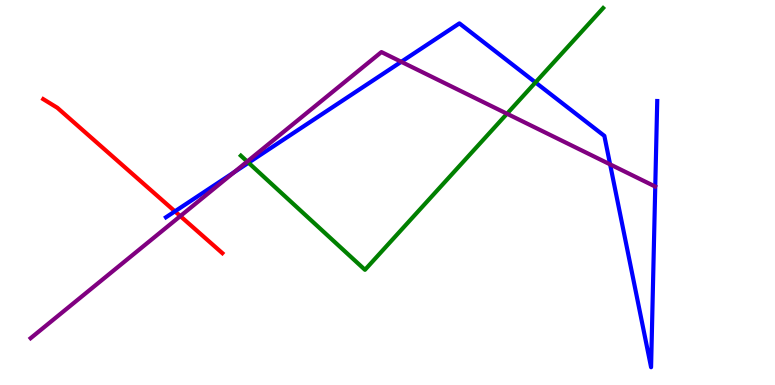[{'lines': ['blue', 'red'], 'intersections': [{'x': 2.26, 'y': 4.51}]}, {'lines': ['green', 'red'], 'intersections': []}, {'lines': ['purple', 'red'], 'intersections': [{'x': 2.33, 'y': 4.39}]}, {'lines': ['blue', 'green'], 'intersections': [{'x': 3.21, 'y': 5.77}, {'x': 6.91, 'y': 7.86}]}, {'lines': ['blue', 'purple'], 'intersections': [{'x': 3.02, 'y': 5.52}, {'x': 5.18, 'y': 8.39}, {'x': 7.87, 'y': 5.73}]}, {'lines': ['green', 'purple'], 'intersections': [{'x': 3.19, 'y': 5.8}, {'x': 6.54, 'y': 7.05}]}]